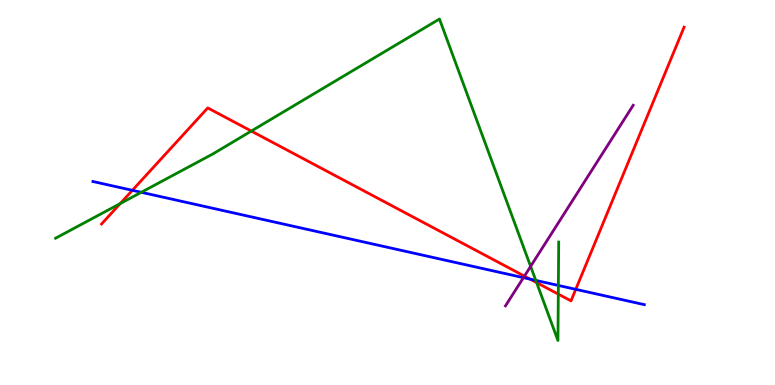[{'lines': ['blue', 'red'], 'intersections': [{'x': 1.71, 'y': 5.06}, {'x': 6.84, 'y': 2.75}, {'x': 7.43, 'y': 2.48}]}, {'lines': ['green', 'red'], 'intersections': [{'x': 1.55, 'y': 4.71}, {'x': 3.24, 'y': 6.6}, {'x': 6.92, 'y': 2.66}, {'x': 7.2, 'y': 2.36}]}, {'lines': ['purple', 'red'], 'intersections': [{'x': 6.77, 'y': 2.83}]}, {'lines': ['blue', 'green'], 'intersections': [{'x': 1.82, 'y': 5.01}, {'x': 6.91, 'y': 2.72}, {'x': 7.2, 'y': 2.59}]}, {'lines': ['blue', 'purple'], 'intersections': [{'x': 6.75, 'y': 2.79}]}, {'lines': ['green', 'purple'], 'intersections': [{'x': 6.85, 'y': 3.08}]}]